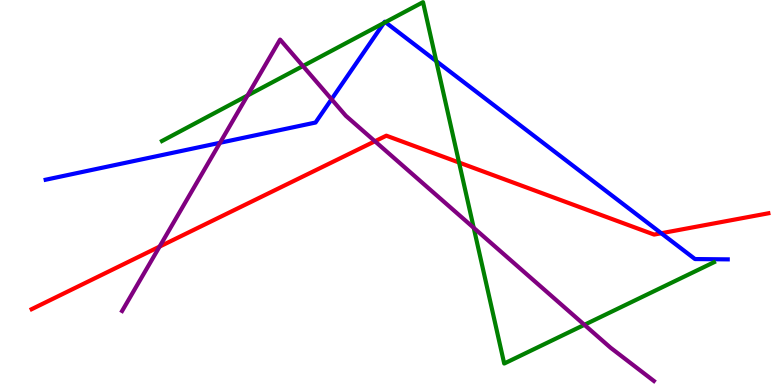[{'lines': ['blue', 'red'], 'intersections': [{'x': 8.53, 'y': 3.94}]}, {'lines': ['green', 'red'], 'intersections': [{'x': 5.92, 'y': 5.78}]}, {'lines': ['purple', 'red'], 'intersections': [{'x': 2.06, 'y': 3.59}, {'x': 4.84, 'y': 6.33}]}, {'lines': ['blue', 'green'], 'intersections': [{'x': 4.95, 'y': 9.4}, {'x': 4.97, 'y': 9.42}, {'x': 5.63, 'y': 8.41}]}, {'lines': ['blue', 'purple'], 'intersections': [{'x': 2.84, 'y': 6.29}, {'x': 4.28, 'y': 7.42}]}, {'lines': ['green', 'purple'], 'intersections': [{'x': 3.19, 'y': 7.52}, {'x': 3.91, 'y': 8.28}, {'x': 6.11, 'y': 4.08}, {'x': 7.54, 'y': 1.56}]}]